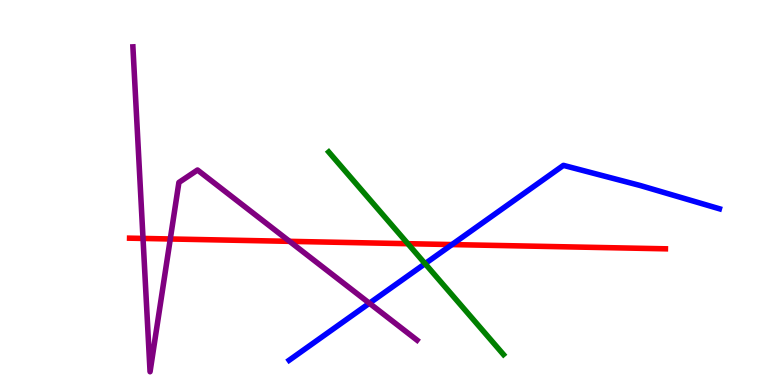[{'lines': ['blue', 'red'], 'intersections': [{'x': 5.83, 'y': 3.65}]}, {'lines': ['green', 'red'], 'intersections': [{'x': 5.26, 'y': 3.67}]}, {'lines': ['purple', 'red'], 'intersections': [{'x': 1.85, 'y': 3.81}, {'x': 2.2, 'y': 3.79}, {'x': 3.74, 'y': 3.73}]}, {'lines': ['blue', 'green'], 'intersections': [{'x': 5.49, 'y': 3.15}]}, {'lines': ['blue', 'purple'], 'intersections': [{'x': 4.77, 'y': 2.12}]}, {'lines': ['green', 'purple'], 'intersections': []}]